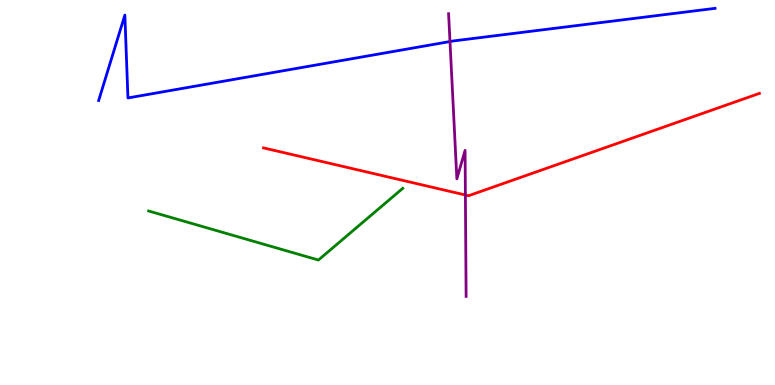[{'lines': ['blue', 'red'], 'intersections': []}, {'lines': ['green', 'red'], 'intersections': []}, {'lines': ['purple', 'red'], 'intersections': [{'x': 6.01, 'y': 4.94}]}, {'lines': ['blue', 'green'], 'intersections': []}, {'lines': ['blue', 'purple'], 'intersections': [{'x': 5.81, 'y': 8.92}]}, {'lines': ['green', 'purple'], 'intersections': []}]